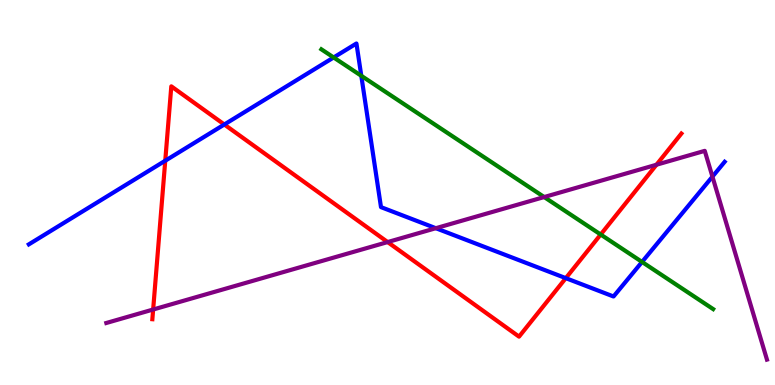[{'lines': ['blue', 'red'], 'intersections': [{'x': 2.13, 'y': 5.83}, {'x': 2.89, 'y': 6.77}, {'x': 7.3, 'y': 2.78}]}, {'lines': ['green', 'red'], 'intersections': [{'x': 7.75, 'y': 3.91}]}, {'lines': ['purple', 'red'], 'intersections': [{'x': 1.98, 'y': 1.96}, {'x': 5.0, 'y': 3.71}, {'x': 8.47, 'y': 5.72}]}, {'lines': ['blue', 'green'], 'intersections': [{'x': 4.31, 'y': 8.51}, {'x': 4.66, 'y': 8.03}, {'x': 8.28, 'y': 3.2}]}, {'lines': ['blue', 'purple'], 'intersections': [{'x': 5.62, 'y': 4.07}, {'x': 9.19, 'y': 5.41}]}, {'lines': ['green', 'purple'], 'intersections': [{'x': 7.02, 'y': 4.88}]}]